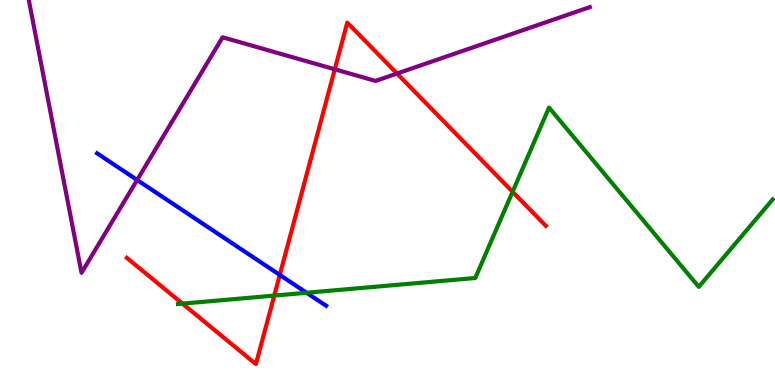[{'lines': ['blue', 'red'], 'intersections': [{'x': 3.61, 'y': 2.86}]}, {'lines': ['green', 'red'], 'intersections': [{'x': 2.35, 'y': 2.11}, {'x': 3.54, 'y': 2.32}, {'x': 6.61, 'y': 5.02}]}, {'lines': ['purple', 'red'], 'intersections': [{'x': 4.32, 'y': 8.2}, {'x': 5.12, 'y': 8.09}]}, {'lines': ['blue', 'green'], 'intersections': [{'x': 3.96, 'y': 2.4}]}, {'lines': ['blue', 'purple'], 'intersections': [{'x': 1.77, 'y': 5.33}]}, {'lines': ['green', 'purple'], 'intersections': []}]